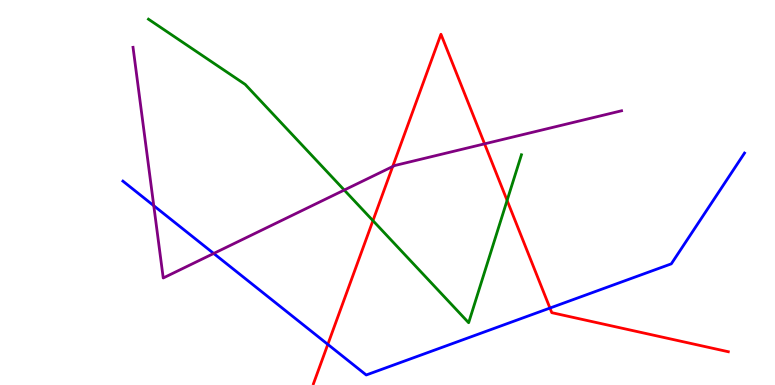[{'lines': ['blue', 'red'], 'intersections': [{'x': 4.23, 'y': 1.06}, {'x': 7.1, 'y': 2.0}]}, {'lines': ['green', 'red'], 'intersections': [{'x': 4.81, 'y': 4.27}, {'x': 6.54, 'y': 4.79}]}, {'lines': ['purple', 'red'], 'intersections': [{'x': 5.07, 'y': 5.67}, {'x': 6.25, 'y': 6.26}]}, {'lines': ['blue', 'green'], 'intersections': []}, {'lines': ['blue', 'purple'], 'intersections': [{'x': 1.98, 'y': 4.66}, {'x': 2.76, 'y': 3.42}]}, {'lines': ['green', 'purple'], 'intersections': [{'x': 4.44, 'y': 5.06}]}]